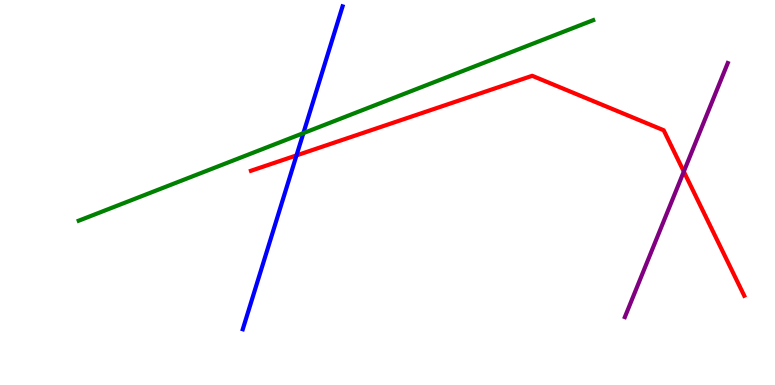[{'lines': ['blue', 'red'], 'intersections': [{'x': 3.83, 'y': 5.96}]}, {'lines': ['green', 'red'], 'intersections': []}, {'lines': ['purple', 'red'], 'intersections': [{'x': 8.82, 'y': 5.54}]}, {'lines': ['blue', 'green'], 'intersections': [{'x': 3.91, 'y': 6.54}]}, {'lines': ['blue', 'purple'], 'intersections': []}, {'lines': ['green', 'purple'], 'intersections': []}]